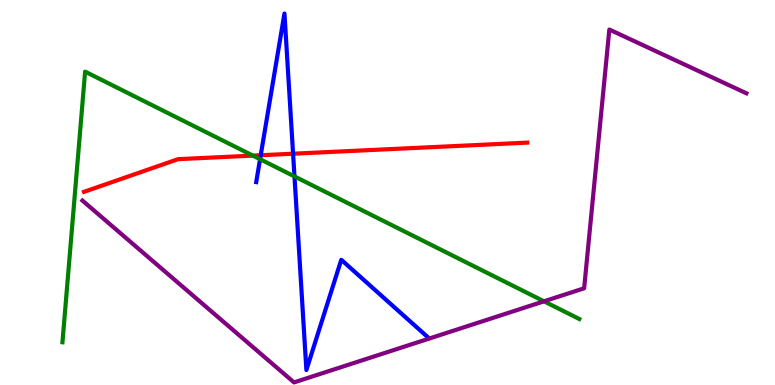[{'lines': ['blue', 'red'], 'intersections': [{'x': 3.36, 'y': 5.97}, {'x': 3.78, 'y': 6.01}]}, {'lines': ['green', 'red'], 'intersections': [{'x': 3.26, 'y': 5.96}]}, {'lines': ['purple', 'red'], 'intersections': []}, {'lines': ['blue', 'green'], 'intersections': [{'x': 3.36, 'y': 5.87}, {'x': 3.8, 'y': 5.42}]}, {'lines': ['blue', 'purple'], 'intersections': []}, {'lines': ['green', 'purple'], 'intersections': [{'x': 7.02, 'y': 2.17}]}]